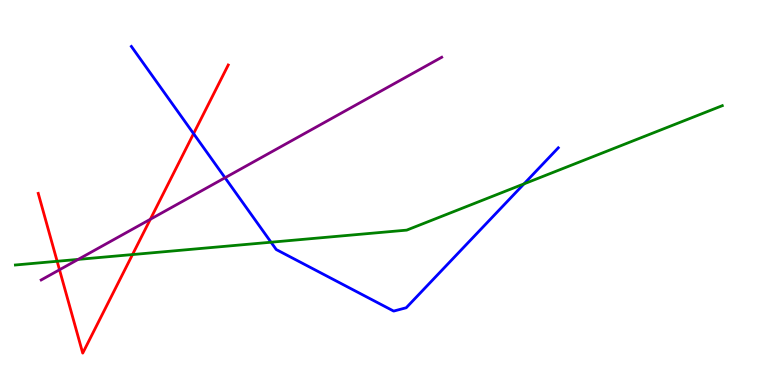[{'lines': ['blue', 'red'], 'intersections': [{'x': 2.5, 'y': 6.53}]}, {'lines': ['green', 'red'], 'intersections': [{'x': 0.737, 'y': 3.21}, {'x': 1.71, 'y': 3.39}]}, {'lines': ['purple', 'red'], 'intersections': [{'x': 0.768, 'y': 2.99}, {'x': 1.94, 'y': 4.3}]}, {'lines': ['blue', 'green'], 'intersections': [{'x': 3.5, 'y': 3.71}, {'x': 6.76, 'y': 5.22}]}, {'lines': ['blue', 'purple'], 'intersections': [{'x': 2.9, 'y': 5.38}]}, {'lines': ['green', 'purple'], 'intersections': [{'x': 1.01, 'y': 3.26}]}]